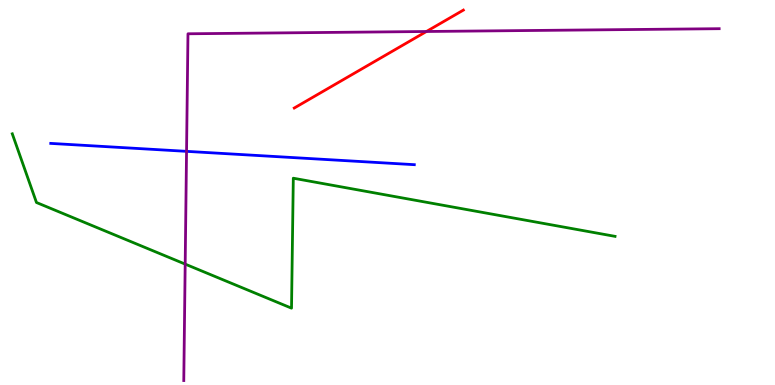[{'lines': ['blue', 'red'], 'intersections': []}, {'lines': ['green', 'red'], 'intersections': []}, {'lines': ['purple', 'red'], 'intersections': [{'x': 5.5, 'y': 9.18}]}, {'lines': ['blue', 'green'], 'intersections': []}, {'lines': ['blue', 'purple'], 'intersections': [{'x': 2.41, 'y': 6.07}]}, {'lines': ['green', 'purple'], 'intersections': [{'x': 2.39, 'y': 3.14}]}]